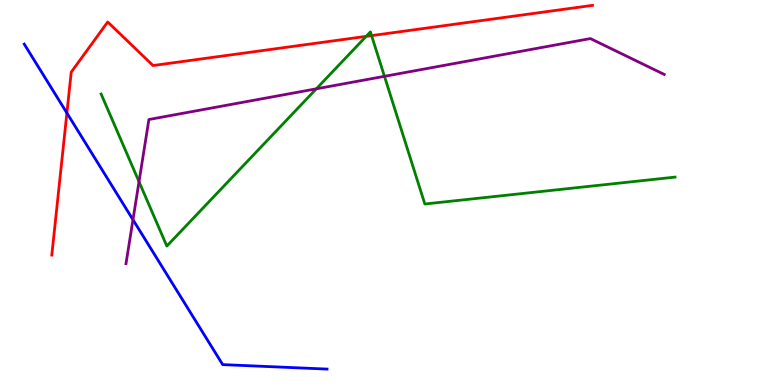[{'lines': ['blue', 'red'], 'intersections': [{'x': 0.863, 'y': 7.07}]}, {'lines': ['green', 'red'], 'intersections': [{'x': 4.73, 'y': 9.06}, {'x': 4.79, 'y': 9.07}]}, {'lines': ['purple', 'red'], 'intersections': []}, {'lines': ['blue', 'green'], 'intersections': []}, {'lines': ['blue', 'purple'], 'intersections': [{'x': 1.72, 'y': 4.29}]}, {'lines': ['green', 'purple'], 'intersections': [{'x': 1.79, 'y': 5.28}, {'x': 4.08, 'y': 7.69}, {'x': 4.96, 'y': 8.02}]}]